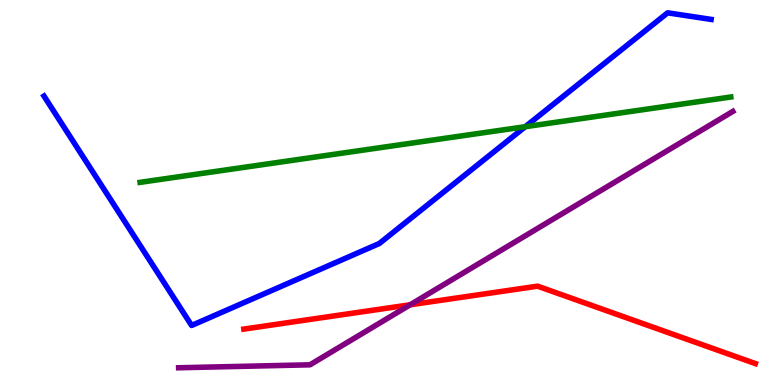[{'lines': ['blue', 'red'], 'intersections': []}, {'lines': ['green', 'red'], 'intersections': []}, {'lines': ['purple', 'red'], 'intersections': [{'x': 5.29, 'y': 2.08}]}, {'lines': ['blue', 'green'], 'intersections': [{'x': 6.78, 'y': 6.71}]}, {'lines': ['blue', 'purple'], 'intersections': []}, {'lines': ['green', 'purple'], 'intersections': []}]